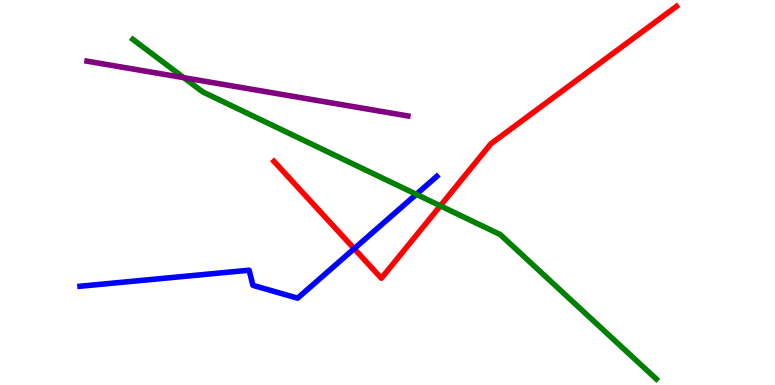[{'lines': ['blue', 'red'], 'intersections': [{'x': 4.57, 'y': 3.54}]}, {'lines': ['green', 'red'], 'intersections': [{'x': 5.68, 'y': 4.65}]}, {'lines': ['purple', 'red'], 'intersections': []}, {'lines': ['blue', 'green'], 'intersections': [{'x': 5.37, 'y': 4.95}]}, {'lines': ['blue', 'purple'], 'intersections': []}, {'lines': ['green', 'purple'], 'intersections': [{'x': 2.37, 'y': 7.98}]}]